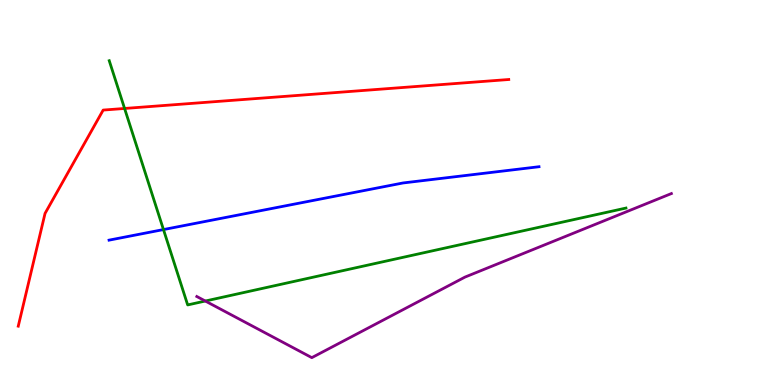[{'lines': ['blue', 'red'], 'intersections': []}, {'lines': ['green', 'red'], 'intersections': [{'x': 1.61, 'y': 7.18}]}, {'lines': ['purple', 'red'], 'intersections': []}, {'lines': ['blue', 'green'], 'intersections': [{'x': 2.11, 'y': 4.04}]}, {'lines': ['blue', 'purple'], 'intersections': []}, {'lines': ['green', 'purple'], 'intersections': [{'x': 2.65, 'y': 2.18}]}]